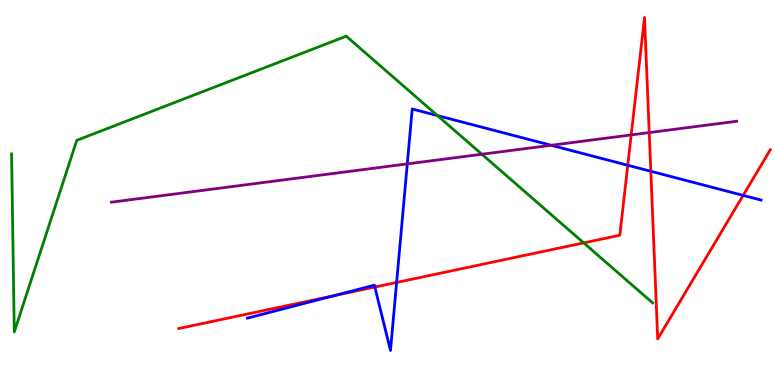[{'lines': ['blue', 'red'], 'intersections': [{'x': 4.31, 'y': 2.32}, {'x': 4.84, 'y': 2.54}, {'x': 5.12, 'y': 2.66}, {'x': 8.1, 'y': 5.71}, {'x': 8.4, 'y': 5.55}, {'x': 9.59, 'y': 4.93}]}, {'lines': ['green', 'red'], 'intersections': [{'x': 7.53, 'y': 3.69}]}, {'lines': ['purple', 'red'], 'intersections': [{'x': 8.14, 'y': 6.5}, {'x': 8.38, 'y': 6.56}]}, {'lines': ['blue', 'green'], 'intersections': [{'x': 5.64, 'y': 7.0}]}, {'lines': ['blue', 'purple'], 'intersections': [{'x': 5.26, 'y': 5.74}, {'x': 7.11, 'y': 6.23}]}, {'lines': ['green', 'purple'], 'intersections': [{'x': 6.22, 'y': 5.99}]}]